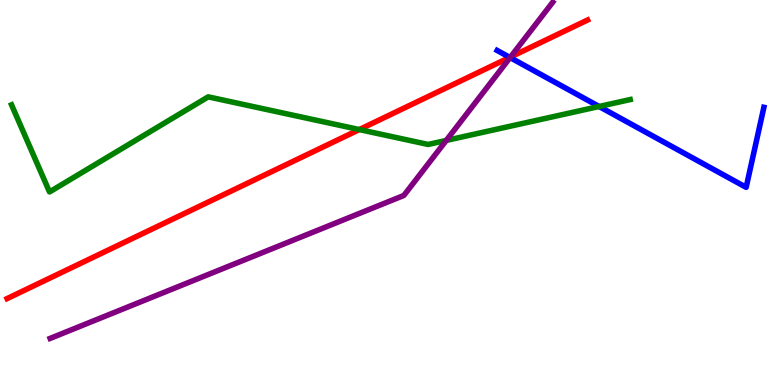[{'lines': ['blue', 'red'], 'intersections': [{'x': 6.58, 'y': 8.51}]}, {'lines': ['green', 'red'], 'intersections': [{'x': 4.64, 'y': 6.63}]}, {'lines': ['purple', 'red'], 'intersections': [{'x': 6.59, 'y': 8.52}]}, {'lines': ['blue', 'green'], 'intersections': [{'x': 7.73, 'y': 7.23}]}, {'lines': ['blue', 'purple'], 'intersections': [{'x': 6.58, 'y': 8.5}]}, {'lines': ['green', 'purple'], 'intersections': [{'x': 5.76, 'y': 6.35}]}]